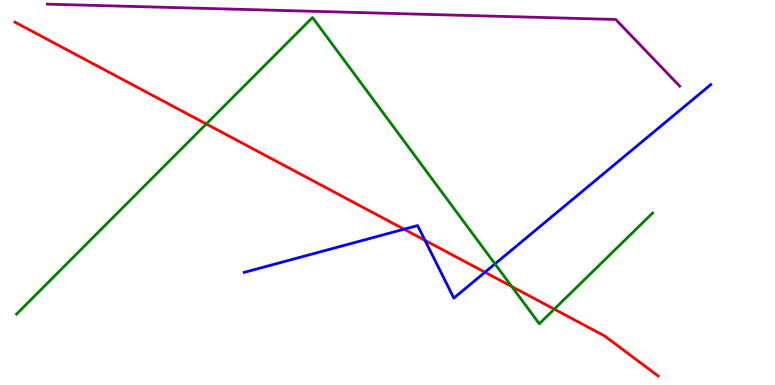[{'lines': ['blue', 'red'], 'intersections': [{'x': 5.21, 'y': 4.05}, {'x': 5.48, 'y': 3.76}, {'x': 6.26, 'y': 2.93}]}, {'lines': ['green', 'red'], 'intersections': [{'x': 2.66, 'y': 6.78}, {'x': 6.6, 'y': 2.56}, {'x': 7.15, 'y': 1.97}]}, {'lines': ['purple', 'red'], 'intersections': []}, {'lines': ['blue', 'green'], 'intersections': [{'x': 6.39, 'y': 3.15}]}, {'lines': ['blue', 'purple'], 'intersections': []}, {'lines': ['green', 'purple'], 'intersections': []}]